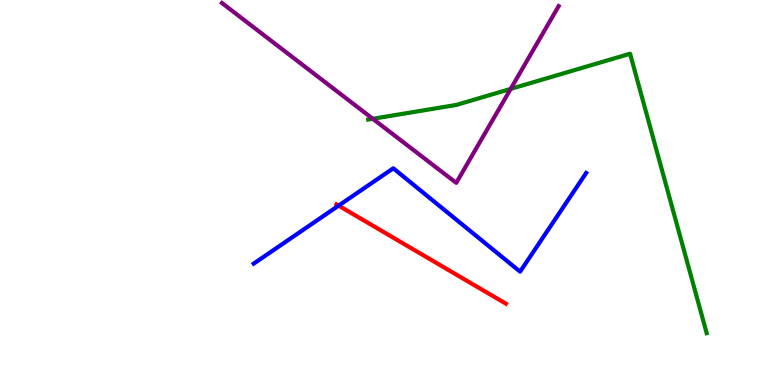[{'lines': ['blue', 'red'], 'intersections': [{'x': 4.37, 'y': 4.66}]}, {'lines': ['green', 'red'], 'intersections': []}, {'lines': ['purple', 'red'], 'intersections': []}, {'lines': ['blue', 'green'], 'intersections': []}, {'lines': ['blue', 'purple'], 'intersections': []}, {'lines': ['green', 'purple'], 'intersections': [{'x': 4.81, 'y': 6.91}, {'x': 6.59, 'y': 7.69}]}]